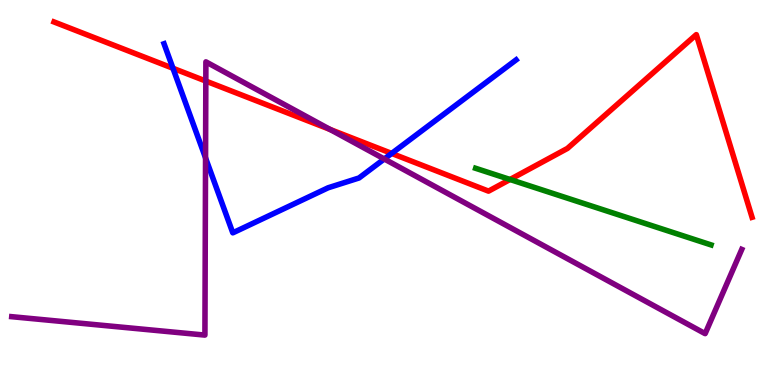[{'lines': ['blue', 'red'], 'intersections': [{'x': 2.23, 'y': 8.23}, {'x': 5.05, 'y': 6.01}]}, {'lines': ['green', 'red'], 'intersections': [{'x': 6.58, 'y': 5.34}]}, {'lines': ['purple', 'red'], 'intersections': [{'x': 2.66, 'y': 7.89}, {'x': 4.26, 'y': 6.64}]}, {'lines': ['blue', 'green'], 'intersections': []}, {'lines': ['blue', 'purple'], 'intersections': [{'x': 2.65, 'y': 5.9}, {'x': 4.96, 'y': 5.87}]}, {'lines': ['green', 'purple'], 'intersections': []}]